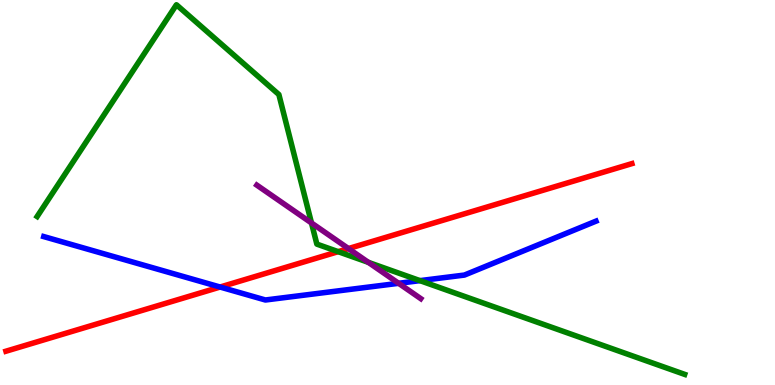[{'lines': ['blue', 'red'], 'intersections': [{'x': 2.84, 'y': 2.54}]}, {'lines': ['green', 'red'], 'intersections': [{'x': 4.36, 'y': 3.46}]}, {'lines': ['purple', 'red'], 'intersections': [{'x': 4.5, 'y': 3.54}]}, {'lines': ['blue', 'green'], 'intersections': [{'x': 5.42, 'y': 2.71}]}, {'lines': ['blue', 'purple'], 'intersections': [{'x': 5.14, 'y': 2.64}]}, {'lines': ['green', 'purple'], 'intersections': [{'x': 4.02, 'y': 4.21}, {'x': 4.75, 'y': 3.19}]}]